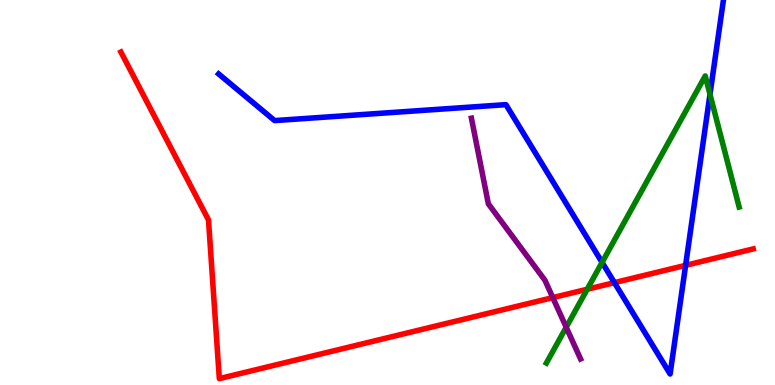[{'lines': ['blue', 'red'], 'intersections': [{'x': 7.93, 'y': 2.66}, {'x': 8.85, 'y': 3.11}]}, {'lines': ['green', 'red'], 'intersections': [{'x': 7.58, 'y': 2.49}]}, {'lines': ['purple', 'red'], 'intersections': [{'x': 7.13, 'y': 2.27}]}, {'lines': ['blue', 'green'], 'intersections': [{'x': 7.77, 'y': 3.18}, {'x': 9.16, 'y': 7.55}]}, {'lines': ['blue', 'purple'], 'intersections': []}, {'lines': ['green', 'purple'], 'intersections': [{'x': 7.31, 'y': 1.5}]}]